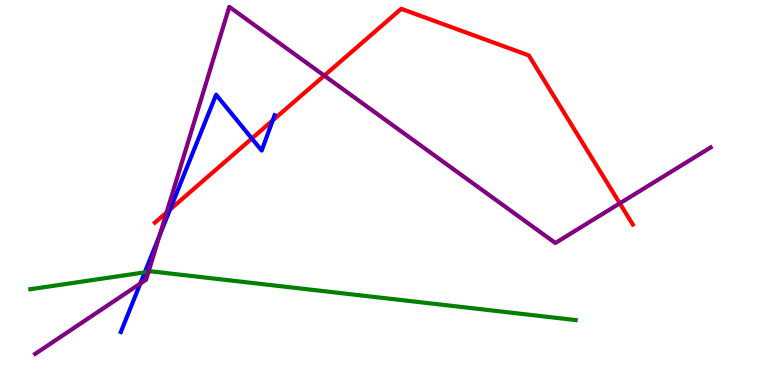[{'lines': ['blue', 'red'], 'intersections': [{'x': 2.19, 'y': 4.56}, {'x': 3.25, 'y': 6.4}, {'x': 3.52, 'y': 6.87}]}, {'lines': ['green', 'red'], 'intersections': []}, {'lines': ['purple', 'red'], 'intersections': [{'x': 2.15, 'y': 4.48}, {'x': 4.18, 'y': 8.04}, {'x': 8.0, 'y': 4.72}]}, {'lines': ['blue', 'green'], 'intersections': [{'x': 1.87, 'y': 2.93}]}, {'lines': ['blue', 'purple'], 'intersections': [{'x': 1.81, 'y': 2.63}, {'x': 2.06, 'y': 3.88}]}, {'lines': ['green', 'purple'], 'intersections': [{'x': 1.92, 'y': 2.94}]}]